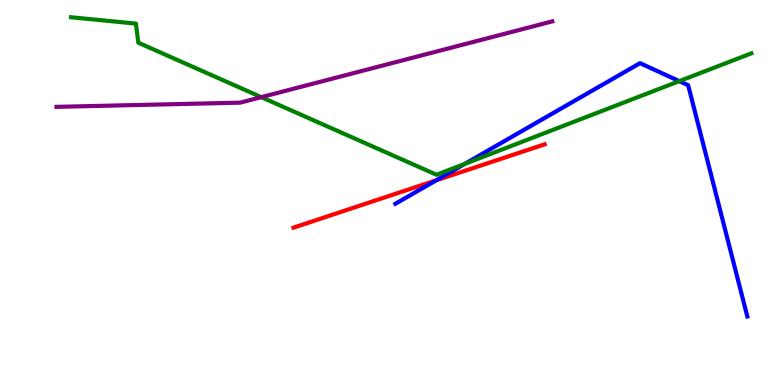[{'lines': ['blue', 'red'], 'intersections': [{'x': 5.63, 'y': 5.32}]}, {'lines': ['green', 'red'], 'intersections': []}, {'lines': ['purple', 'red'], 'intersections': []}, {'lines': ['blue', 'green'], 'intersections': [{'x': 6.0, 'y': 5.74}, {'x': 8.77, 'y': 7.89}]}, {'lines': ['blue', 'purple'], 'intersections': []}, {'lines': ['green', 'purple'], 'intersections': [{'x': 3.37, 'y': 7.48}]}]